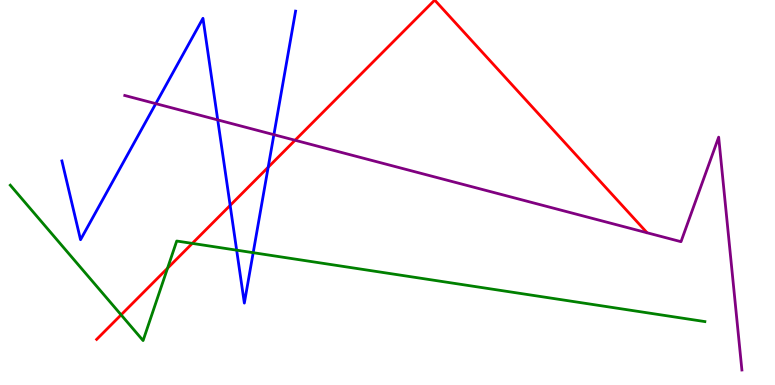[{'lines': ['blue', 'red'], 'intersections': [{'x': 2.97, 'y': 4.66}, {'x': 3.46, 'y': 5.66}]}, {'lines': ['green', 'red'], 'intersections': [{'x': 1.56, 'y': 1.82}, {'x': 2.16, 'y': 3.03}, {'x': 2.48, 'y': 3.68}]}, {'lines': ['purple', 'red'], 'intersections': [{'x': 3.81, 'y': 6.36}]}, {'lines': ['blue', 'green'], 'intersections': [{'x': 3.05, 'y': 3.5}, {'x': 3.27, 'y': 3.44}]}, {'lines': ['blue', 'purple'], 'intersections': [{'x': 2.01, 'y': 7.31}, {'x': 2.81, 'y': 6.89}, {'x': 3.53, 'y': 6.5}]}, {'lines': ['green', 'purple'], 'intersections': []}]